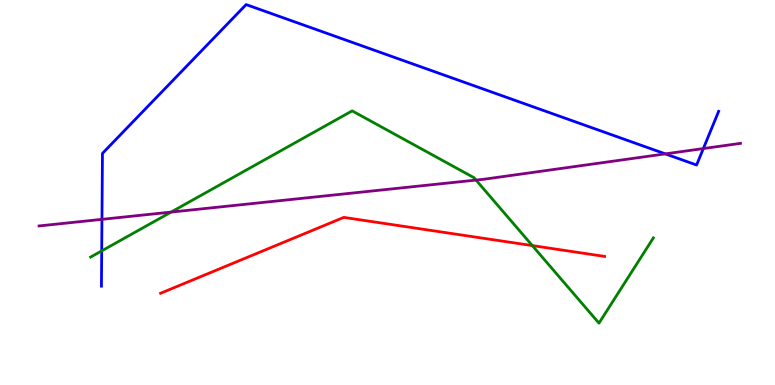[{'lines': ['blue', 'red'], 'intersections': []}, {'lines': ['green', 'red'], 'intersections': [{'x': 6.87, 'y': 3.62}]}, {'lines': ['purple', 'red'], 'intersections': []}, {'lines': ['blue', 'green'], 'intersections': [{'x': 1.31, 'y': 3.48}]}, {'lines': ['blue', 'purple'], 'intersections': [{'x': 1.32, 'y': 4.3}, {'x': 8.58, 'y': 6.0}, {'x': 9.08, 'y': 6.14}]}, {'lines': ['green', 'purple'], 'intersections': [{'x': 2.21, 'y': 4.49}, {'x': 6.14, 'y': 5.32}]}]